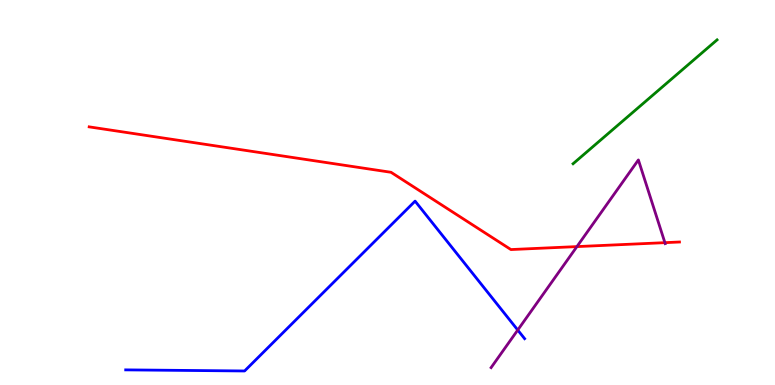[{'lines': ['blue', 'red'], 'intersections': []}, {'lines': ['green', 'red'], 'intersections': []}, {'lines': ['purple', 'red'], 'intersections': [{'x': 7.44, 'y': 3.59}, {'x': 8.58, 'y': 3.7}]}, {'lines': ['blue', 'green'], 'intersections': []}, {'lines': ['blue', 'purple'], 'intersections': [{'x': 6.68, 'y': 1.43}]}, {'lines': ['green', 'purple'], 'intersections': []}]